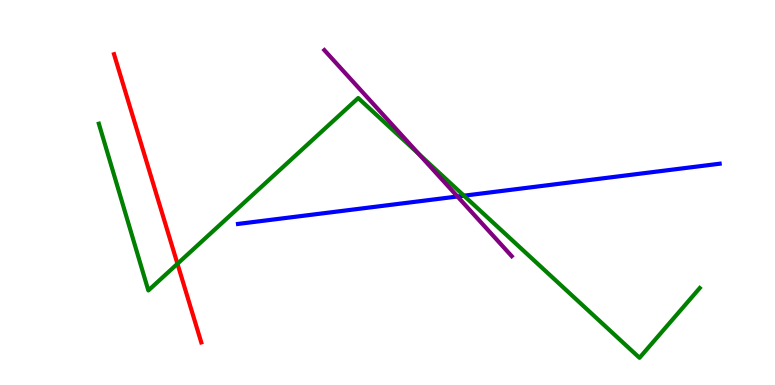[{'lines': ['blue', 'red'], 'intersections': []}, {'lines': ['green', 'red'], 'intersections': [{'x': 2.29, 'y': 3.15}]}, {'lines': ['purple', 'red'], 'intersections': []}, {'lines': ['blue', 'green'], 'intersections': [{'x': 5.99, 'y': 4.92}]}, {'lines': ['blue', 'purple'], 'intersections': [{'x': 5.9, 'y': 4.9}]}, {'lines': ['green', 'purple'], 'intersections': [{'x': 5.4, 'y': 6.0}]}]